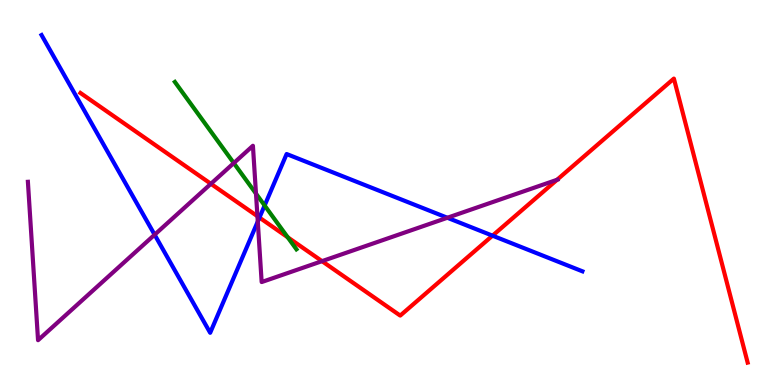[{'lines': ['blue', 'red'], 'intersections': [{'x': 3.35, 'y': 4.35}, {'x': 6.35, 'y': 3.88}]}, {'lines': ['green', 'red'], 'intersections': [{'x': 3.71, 'y': 3.84}]}, {'lines': ['purple', 'red'], 'intersections': [{'x': 2.72, 'y': 5.23}, {'x': 3.32, 'y': 4.38}, {'x': 4.16, 'y': 3.22}, {'x': 7.19, 'y': 5.33}]}, {'lines': ['blue', 'green'], 'intersections': [{'x': 3.41, 'y': 4.66}]}, {'lines': ['blue', 'purple'], 'intersections': [{'x': 2.0, 'y': 3.9}, {'x': 3.33, 'y': 4.25}, {'x': 5.77, 'y': 4.34}]}, {'lines': ['green', 'purple'], 'intersections': [{'x': 3.02, 'y': 5.76}, {'x': 3.3, 'y': 4.97}]}]